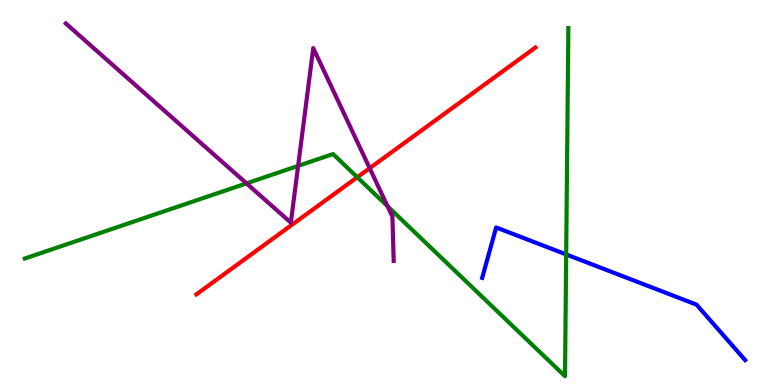[{'lines': ['blue', 'red'], 'intersections': []}, {'lines': ['green', 'red'], 'intersections': [{'x': 4.61, 'y': 5.4}]}, {'lines': ['purple', 'red'], 'intersections': [{'x': 4.77, 'y': 5.63}]}, {'lines': ['blue', 'green'], 'intersections': [{'x': 7.31, 'y': 3.39}]}, {'lines': ['blue', 'purple'], 'intersections': []}, {'lines': ['green', 'purple'], 'intersections': [{'x': 3.18, 'y': 5.24}, {'x': 3.85, 'y': 5.69}, {'x': 5.0, 'y': 4.64}]}]